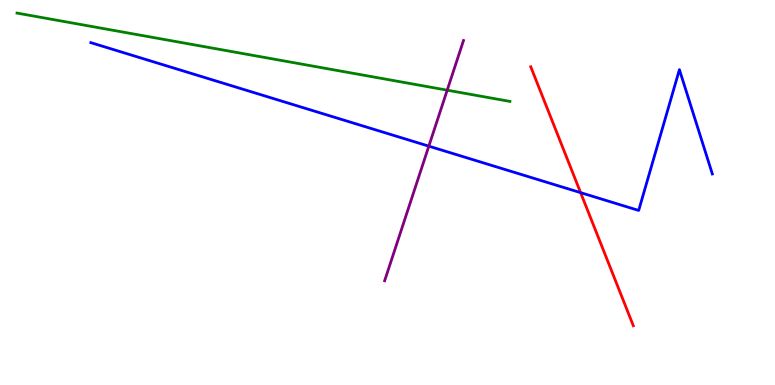[{'lines': ['blue', 'red'], 'intersections': [{'x': 7.49, 'y': 5.0}]}, {'lines': ['green', 'red'], 'intersections': []}, {'lines': ['purple', 'red'], 'intersections': []}, {'lines': ['blue', 'green'], 'intersections': []}, {'lines': ['blue', 'purple'], 'intersections': [{'x': 5.53, 'y': 6.2}]}, {'lines': ['green', 'purple'], 'intersections': [{'x': 5.77, 'y': 7.66}]}]